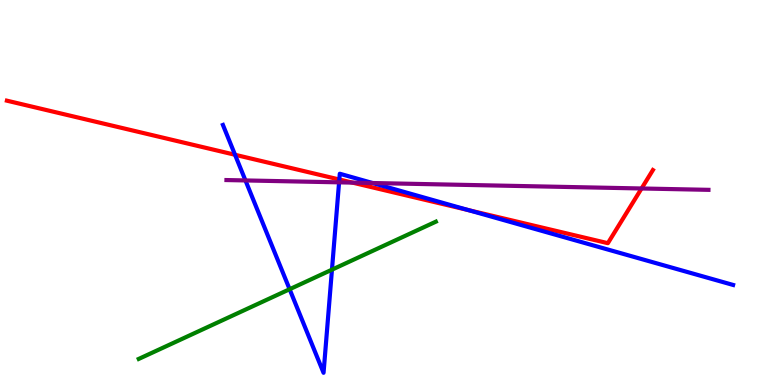[{'lines': ['blue', 'red'], 'intersections': [{'x': 3.03, 'y': 5.98}, {'x': 4.38, 'y': 5.34}, {'x': 6.05, 'y': 4.54}]}, {'lines': ['green', 'red'], 'intersections': []}, {'lines': ['purple', 'red'], 'intersections': [{'x': 4.55, 'y': 5.26}, {'x': 8.28, 'y': 5.1}]}, {'lines': ['blue', 'green'], 'intersections': [{'x': 3.74, 'y': 2.49}, {'x': 4.28, 'y': 3.0}]}, {'lines': ['blue', 'purple'], 'intersections': [{'x': 3.17, 'y': 5.31}, {'x': 4.38, 'y': 5.26}, {'x': 4.81, 'y': 5.25}]}, {'lines': ['green', 'purple'], 'intersections': []}]